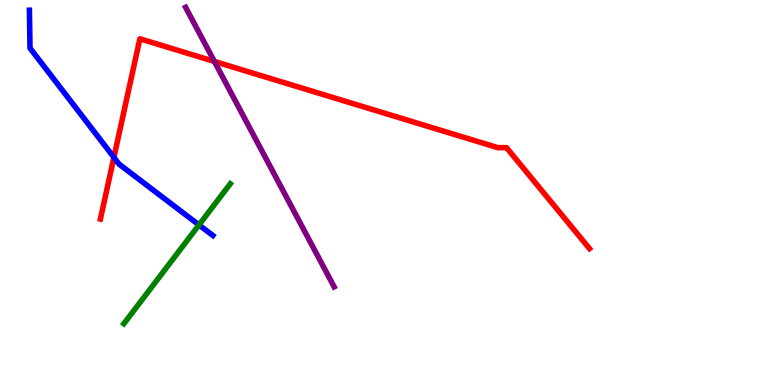[{'lines': ['blue', 'red'], 'intersections': [{'x': 1.47, 'y': 5.91}]}, {'lines': ['green', 'red'], 'intersections': []}, {'lines': ['purple', 'red'], 'intersections': [{'x': 2.77, 'y': 8.4}]}, {'lines': ['blue', 'green'], 'intersections': [{'x': 2.57, 'y': 4.16}]}, {'lines': ['blue', 'purple'], 'intersections': []}, {'lines': ['green', 'purple'], 'intersections': []}]